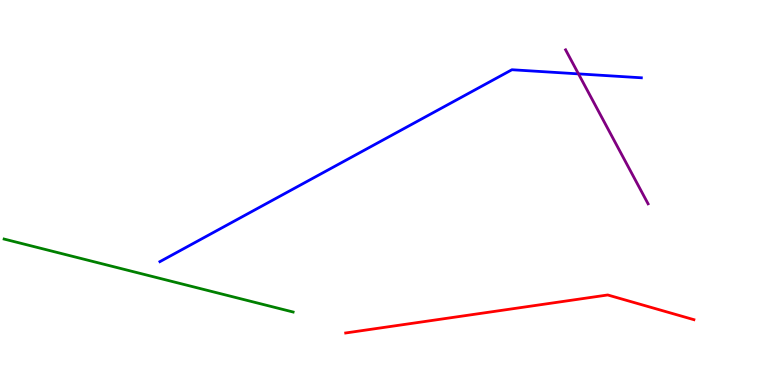[{'lines': ['blue', 'red'], 'intersections': []}, {'lines': ['green', 'red'], 'intersections': []}, {'lines': ['purple', 'red'], 'intersections': []}, {'lines': ['blue', 'green'], 'intersections': []}, {'lines': ['blue', 'purple'], 'intersections': [{'x': 7.46, 'y': 8.08}]}, {'lines': ['green', 'purple'], 'intersections': []}]